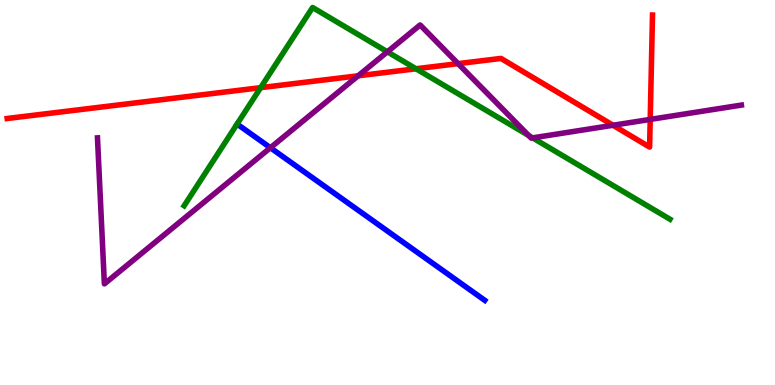[{'lines': ['blue', 'red'], 'intersections': []}, {'lines': ['green', 'red'], 'intersections': [{'x': 3.36, 'y': 7.72}, {'x': 5.37, 'y': 8.21}]}, {'lines': ['purple', 'red'], 'intersections': [{'x': 4.62, 'y': 8.03}, {'x': 5.91, 'y': 8.35}, {'x': 7.91, 'y': 6.75}, {'x': 8.39, 'y': 6.9}]}, {'lines': ['blue', 'green'], 'intersections': []}, {'lines': ['blue', 'purple'], 'intersections': [{'x': 3.49, 'y': 6.16}]}, {'lines': ['green', 'purple'], 'intersections': [{'x': 5.0, 'y': 8.65}, {'x': 6.82, 'y': 6.48}, {'x': 6.87, 'y': 6.42}]}]